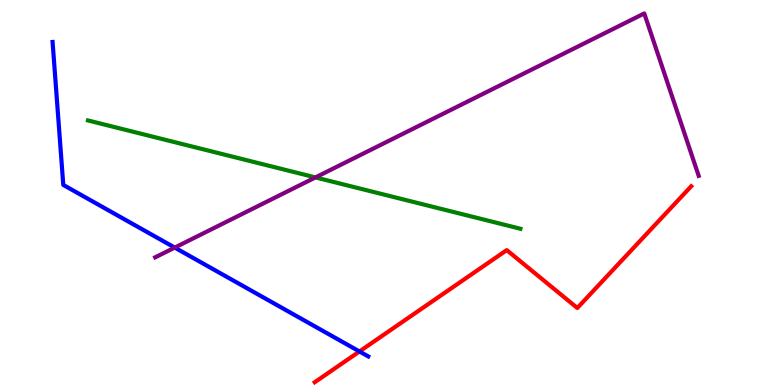[{'lines': ['blue', 'red'], 'intersections': [{'x': 4.64, 'y': 0.871}]}, {'lines': ['green', 'red'], 'intersections': []}, {'lines': ['purple', 'red'], 'intersections': []}, {'lines': ['blue', 'green'], 'intersections': []}, {'lines': ['blue', 'purple'], 'intersections': [{'x': 2.25, 'y': 3.57}]}, {'lines': ['green', 'purple'], 'intersections': [{'x': 4.07, 'y': 5.39}]}]